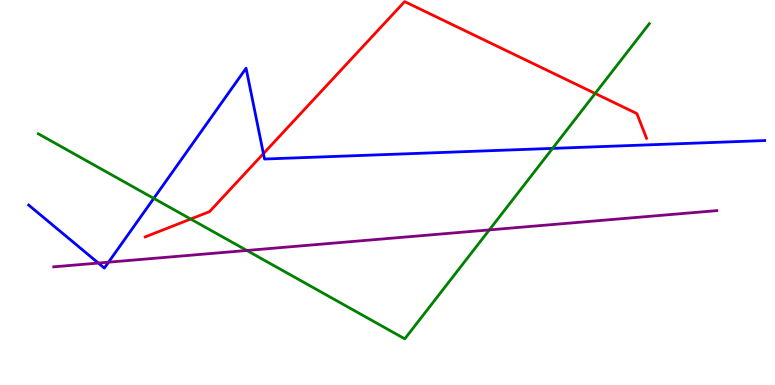[{'lines': ['blue', 'red'], 'intersections': [{'x': 3.4, 'y': 6.01}]}, {'lines': ['green', 'red'], 'intersections': [{'x': 2.46, 'y': 4.31}, {'x': 7.68, 'y': 7.57}]}, {'lines': ['purple', 'red'], 'intersections': []}, {'lines': ['blue', 'green'], 'intersections': [{'x': 1.98, 'y': 4.85}, {'x': 7.13, 'y': 6.15}]}, {'lines': ['blue', 'purple'], 'intersections': [{'x': 1.27, 'y': 3.17}, {'x': 1.4, 'y': 3.19}]}, {'lines': ['green', 'purple'], 'intersections': [{'x': 3.19, 'y': 3.49}, {'x': 6.31, 'y': 4.03}]}]